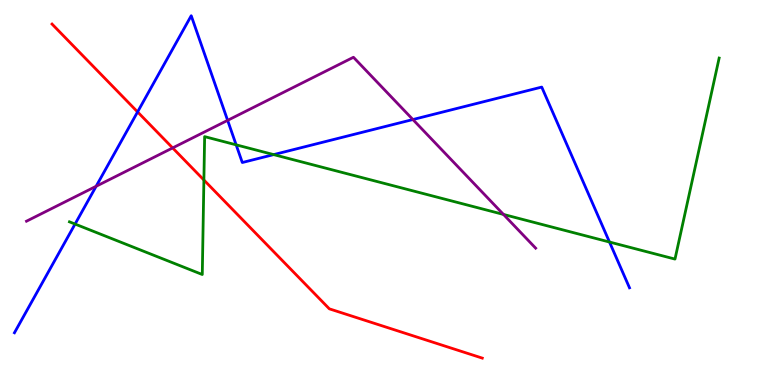[{'lines': ['blue', 'red'], 'intersections': [{'x': 1.78, 'y': 7.09}]}, {'lines': ['green', 'red'], 'intersections': [{'x': 2.63, 'y': 5.32}]}, {'lines': ['purple', 'red'], 'intersections': [{'x': 2.23, 'y': 6.16}]}, {'lines': ['blue', 'green'], 'intersections': [{'x': 0.969, 'y': 4.18}, {'x': 3.05, 'y': 6.24}, {'x': 3.53, 'y': 5.98}, {'x': 7.86, 'y': 3.71}]}, {'lines': ['blue', 'purple'], 'intersections': [{'x': 1.24, 'y': 5.16}, {'x': 2.94, 'y': 6.87}, {'x': 5.33, 'y': 6.9}]}, {'lines': ['green', 'purple'], 'intersections': [{'x': 6.5, 'y': 4.43}]}]